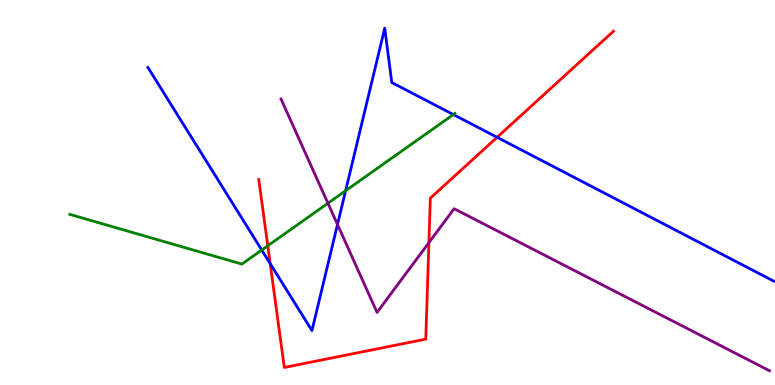[{'lines': ['blue', 'red'], 'intersections': [{'x': 3.49, 'y': 3.15}, {'x': 6.41, 'y': 6.43}]}, {'lines': ['green', 'red'], 'intersections': [{'x': 3.46, 'y': 3.62}]}, {'lines': ['purple', 'red'], 'intersections': [{'x': 5.53, 'y': 3.7}]}, {'lines': ['blue', 'green'], 'intersections': [{'x': 3.38, 'y': 3.51}, {'x': 4.46, 'y': 5.05}, {'x': 5.85, 'y': 7.02}]}, {'lines': ['blue', 'purple'], 'intersections': [{'x': 4.35, 'y': 4.17}]}, {'lines': ['green', 'purple'], 'intersections': [{'x': 4.23, 'y': 4.72}]}]